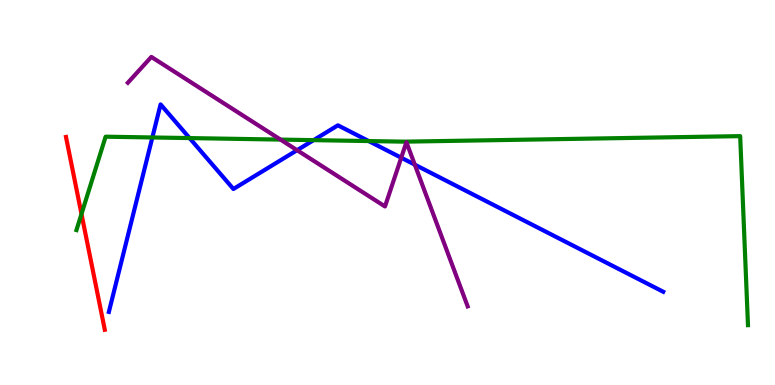[{'lines': ['blue', 'red'], 'intersections': []}, {'lines': ['green', 'red'], 'intersections': [{'x': 1.05, 'y': 4.44}]}, {'lines': ['purple', 'red'], 'intersections': []}, {'lines': ['blue', 'green'], 'intersections': [{'x': 1.97, 'y': 6.43}, {'x': 2.45, 'y': 6.41}, {'x': 4.05, 'y': 6.36}, {'x': 4.76, 'y': 6.34}]}, {'lines': ['blue', 'purple'], 'intersections': [{'x': 3.83, 'y': 6.1}, {'x': 5.18, 'y': 5.9}, {'x': 5.35, 'y': 5.72}]}, {'lines': ['green', 'purple'], 'intersections': [{'x': 3.62, 'y': 6.37}]}]